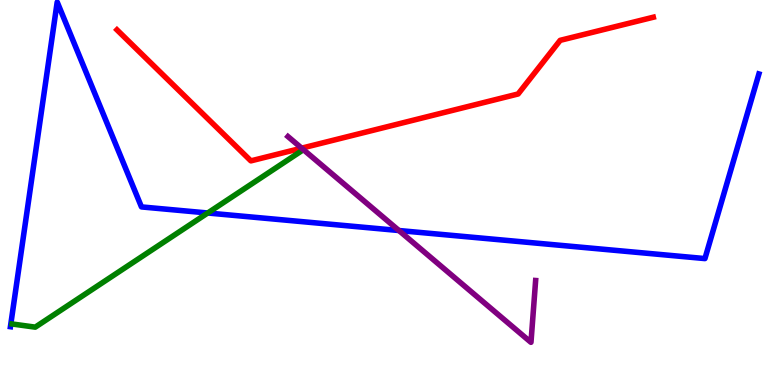[{'lines': ['blue', 'red'], 'intersections': []}, {'lines': ['green', 'red'], 'intersections': []}, {'lines': ['purple', 'red'], 'intersections': [{'x': 3.89, 'y': 6.15}]}, {'lines': ['blue', 'green'], 'intersections': [{'x': 2.68, 'y': 4.47}]}, {'lines': ['blue', 'purple'], 'intersections': [{'x': 5.15, 'y': 4.01}]}, {'lines': ['green', 'purple'], 'intersections': []}]